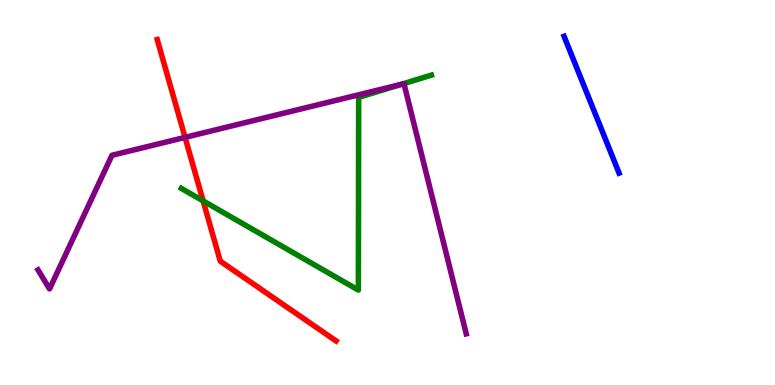[{'lines': ['blue', 'red'], 'intersections': []}, {'lines': ['green', 'red'], 'intersections': [{'x': 2.62, 'y': 4.78}]}, {'lines': ['purple', 'red'], 'intersections': [{'x': 2.39, 'y': 6.43}]}, {'lines': ['blue', 'green'], 'intersections': []}, {'lines': ['blue', 'purple'], 'intersections': []}, {'lines': ['green', 'purple'], 'intersections': [{'x': 5.18, 'y': 7.81}]}]